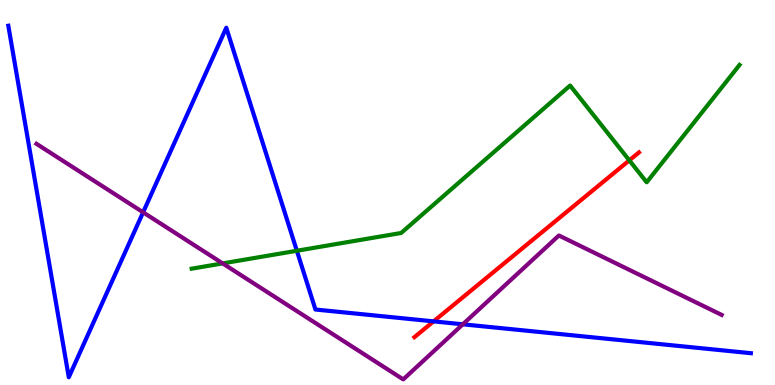[{'lines': ['blue', 'red'], 'intersections': [{'x': 5.59, 'y': 1.65}]}, {'lines': ['green', 'red'], 'intersections': [{'x': 8.12, 'y': 5.84}]}, {'lines': ['purple', 'red'], 'intersections': []}, {'lines': ['blue', 'green'], 'intersections': [{'x': 3.83, 'y': 3.49}]}, {'lines': ['blue', 'purple'], 'intersections': [{'x': 1.85, 'y': 4.49}, {'x': 5.97, 'y': 1.58}]}, {'lines': ['green', 'purple'], 'intersections': [{'x': 2.87, 'y': 3.16}]}]